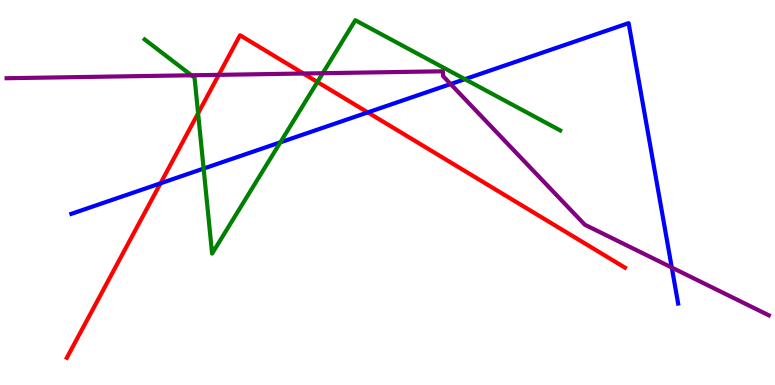[{'lines': ['blue', 'red'], 'intersections': [{'x': 2.07, 'y': 5.24}, {'x': 4.75, 'y': 7.08}]}, {'lines': ['green', 'red'], 'intersections': [{'x': 2.56, 'y': 7.06}, {'x': 4.1, 'y': 7.87}]}, {'lines': ['purple', 'red'], 'intersections': [{'x': 2.82, 'y': 8.06}, {'x': 3.91, 'y': 8.09}]}, {'lines': ['blue', 'green'], 'intersections': [{'x': 2.63, 'y': 5.62}, {'x': 3.62, 'y': 6.3}, {'x': 6.0, 'y': 7.94}]}, {'lines': ['blue', 'purple'], 'intersections': [{'x': 5.81, 'y': 7.82}, {'x': 8.67, 'y': 3.05}]}, {'lines': ['green', 'purple'], 'intersections': [{'x': 2.47, 'y': 8.04}, {'x': 4.17, 'y': 8.1}]}]